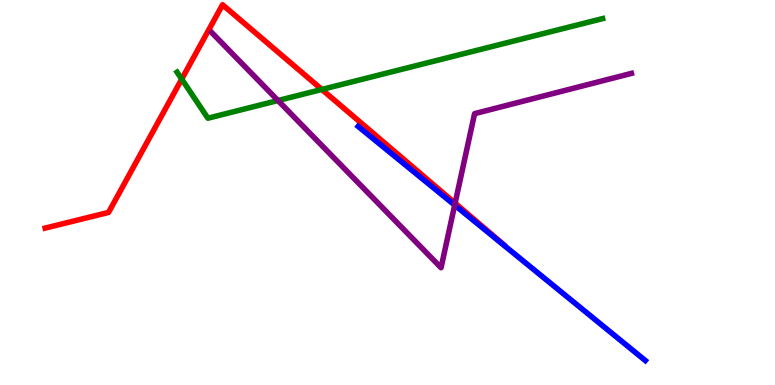[{'lines': ['blue', 'red'], 'intersections': []}, {'lines': ['green', 'red'], 'intersections': [{'x': 2.34, 'y': 7.95}, {'x': 4.15, 'y': 7.68}]}, {'lines': ['purple', 'red'], 'intersections': [{'x': 5.87, 'y': 4.72}]}, {'lines': ['blue', 'green'], 'intersections': []}, {'lines': ['blue', 'purple'], 'intersections': [{'x': 5.87, 'y': 4.67}]}, {'lines': ['green', 'purple'], 'intersections': [{'x': 3.59, 'y': 7.39}]}]